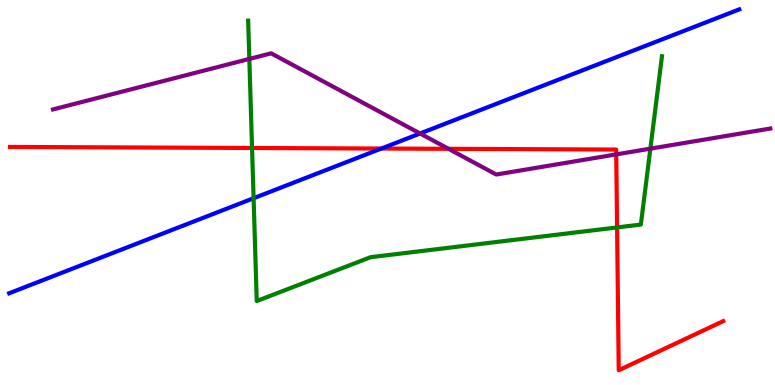[{'lines': ['blue', 'red'], 'intersections': [{'x': 4.92, 'y': 6.14}]}, {'lines': ['green', 'red'], 'intersections': [{'x': 3.25, 'y': 6.16}, {'x': 7.96, 'y': 4.09}]}, {'lines': ['purple', 'red'], 'intersections': [{'x': 5.79, 'y': 6.13}, {'x': 7.95, 'y': 5.99}]}, {'lines': ['blue', 'green'], 'intersections': [{'x': 3.27, 'y': 4.85}]}, {'lines': ['blue', 'purple'], 'intersections': [{'x': 5.42, 'y': 6.53}]}, {'lines': ['green', 'purple'], 'intersections': [{'x': 3.22, 'y': 8.47}, {'x': 8.39, 'y': 6.14}]}]